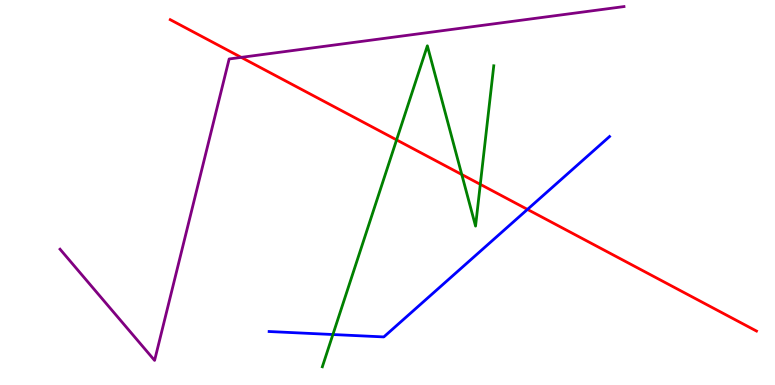[{'lines': ['blue', 'red'], 'intersections': [{'x': 6.81, 'y': 4.56}]}, {'lines': ['green', 'red'], 'intersections': [{'x': 5.12, 'y': 6.37}, {'x': 5.96, 'y': 5.47}, {'x': 6.2, 'y': 5.21}]}, {'lines': ['purple', 'red'], 'intersections': [{'x': 3.11, 'y': 8.51}]}, {'lines': ['blue', 'green'], 'intersections': [{'x': 4.3, 'y': 1.31}]}, {'lines': ['blue', 'purple'], 'intersections': []}, {'lines': ['green', 'purple'], 'intersections': []}]